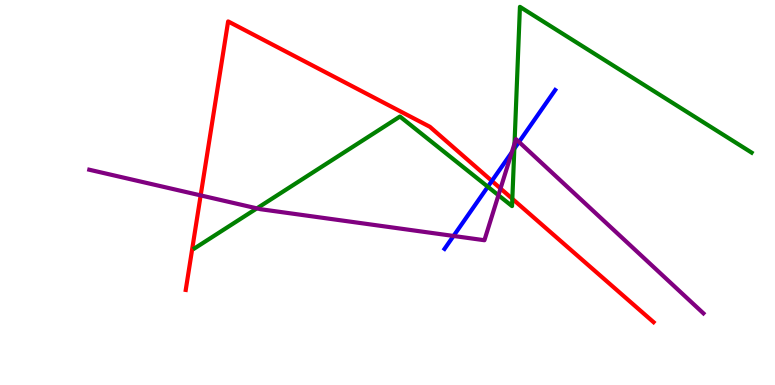[{'lines': ['blue', 'red'], 'intersections': [{'x': 6.35, 'y': 5.3}]}, {'lines': ['green', 'red'], 'intersections': [{'x': 6.61, 'y': 4.84}]}, {'lines': ['purple', 'red'], 'intersections': [{'x': 2.59, 'y': 4.92}, {'x': 6.46, 'y': 5.1}]}, {'lines': ['blue', 'green'], 'intersections': [{'x': 6.29, 'y': 5.15}, {'x': 6.64, 'y': 6.14}]}, {'lines': ['blue', 'purple'], 'intersections': [{'x': 5.85, 'y': 3.87}, {'x': 6.6, 'y': 6.04}, {'x': 6.7, 'y': 6.31}]}, {'lines': ['green', 'purple'], 'intersections': [{'x': 3.31, 'y': 4.59}, {'x': 6.43, 'y': 4.93}, {'x': 6.64, 'y': 6.27}]}]